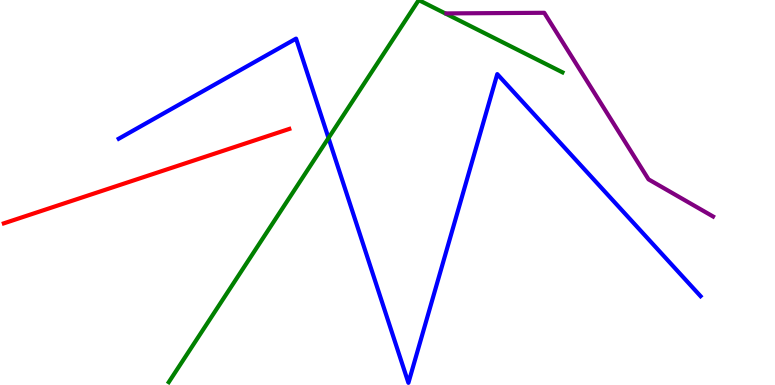[{'lines': ['blue', 'red'], 'intersections': []}, {'lines': ['green', 'red'], 'intersections': []}, {'lines': ['purple', 'red'], 'intersections': []}, {'lines': ['blue', 'green'], 'intersections': [{'x': 4.24, 'y': 6.42}]}, {'lines': ['blue', 'purple'], 'intersections': []}, {'lines': ['green', 'purple'], 'intersections': []}]